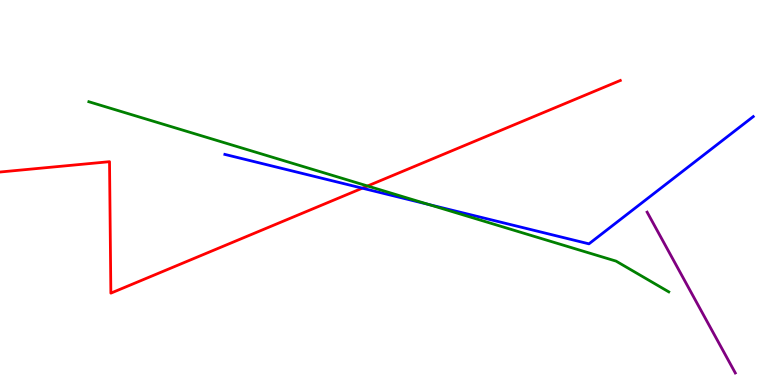[{'lines': ['blue', 'red'], 'intersections': [{'x': 4.68, 'y': 5.11}]}, {'lines': ['green', 'red'], 'intersections': [{'x': 4.74, 'y': 5.17}]}, {'lines': ['purple', 'red'], 'intersections': []}, {'lines': ['blue', 'green'], 'intersections': [{'x': 5.53, 'y': 4.69}]}, {'lines': ['blue', 'purple'], 'intersections': []}, {'lines': ['green', 'purple'], 'intersections': []}]